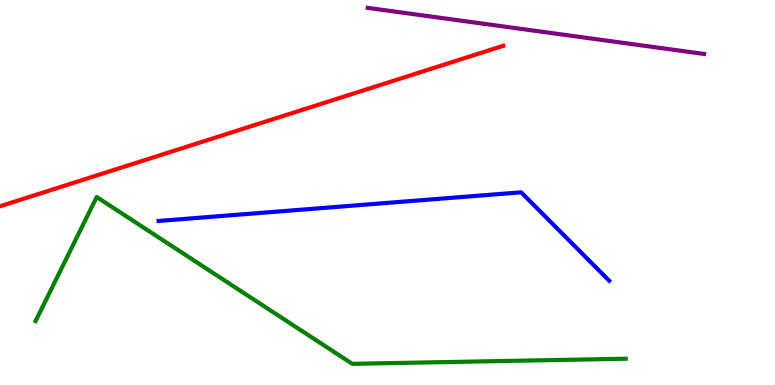[{'lines': ['blue', 'red'], 'intersections': []}, {'lines': ['green', 'red'], 'intersections': []}, {'lines': ['purple', 'red'], 'intersections': []}, {'lines': ['blue', 'green'], 'intersections': []}, {'lines': ['blue', 'purple'], 'intersections': []}, {'lines': ['green', 'purple'], 'intersections': []}]